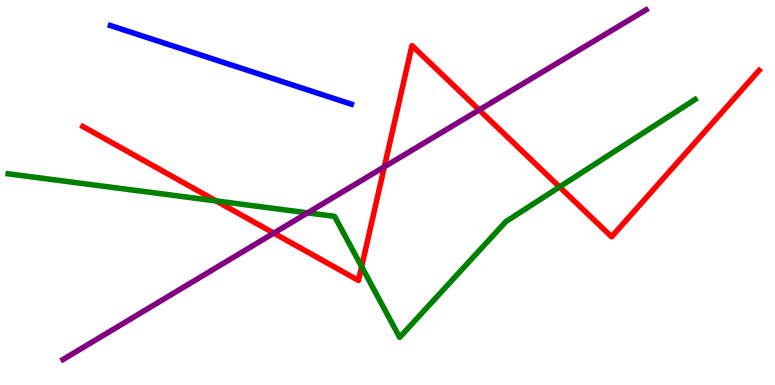[{'lines': ['blue', 'red'], 'intersections': []}, {'lines': ['green', 'red'], 'intersections': [{'x': 2.79, 'y': 4.78}, {'x': 4.67, 'y': 3.07}, {'x': 7.22, 'y': 5.14}]}, {'lines': ['purple', 'red'], 'intersections': [{'x': 3.53, 'y': 3.95}, {'x': 4.96, 'y': 5.67}, {'x': 6.18, 'y': 7.14}]}, {'lines': ['blue', 'green'], 'intersections': []}, {'lines': ['blue', 'purple'], 'intersections': []}, {'lines': ['green', 'purple'], 'intersections': [{'x': 3.97, 'y': 4.47}]}]